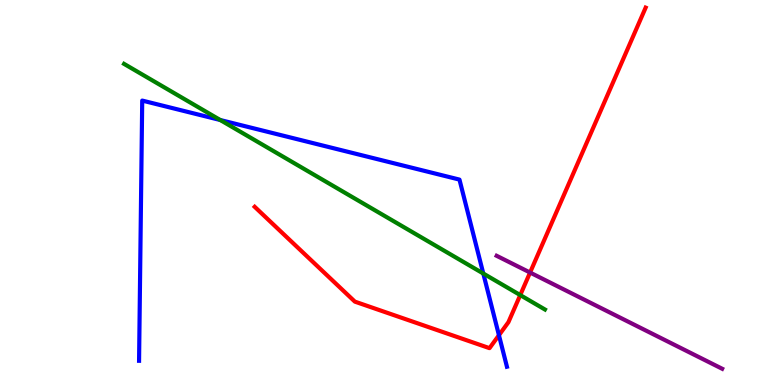[{'lines': ['blue', 'red'], 'intersections': [{'x': 6.44, 'y': 1.29}]}, {'lines': ['green', 'red'], 'intersections': [{'x': 6.71, 'y': 2.34}]}, {'lines': ['purple', 'red'], 'intersections': [{'x': 6.84, 'y': 2.92}]}, {'lines': ['blue', 'green'], 'intersections': [{'x': 2.84, 'y': 6.88}, {'x': 6.24, 'y': 2.9}]}, {'lines': ['blue', 'purple'], 'intersections': []}, {'lines': ['green', 'purple'], 'intersections': []}]